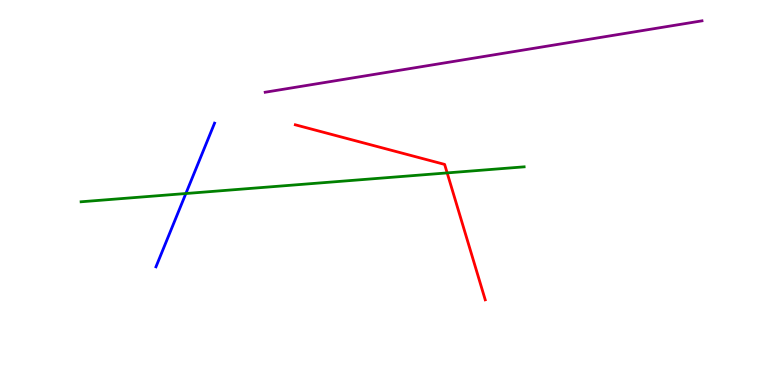[{'lines': ['blue', 'red'], 'intersections': []}, {'lines': ['green', 'red'], 'intersections': [{'x': 5.77, 'y': 5.51}]}, {'lines': ['purple', 'red'], 'intersections': []}, {'lines': ['blue', 'green'], 'intersections': [{'x': 2.4, 'y': 4.97}]}, {'lines': ['blue', 'purple'], 'intersections': []}, {'lines': ['green', 'purple'], 'intersections': []}]